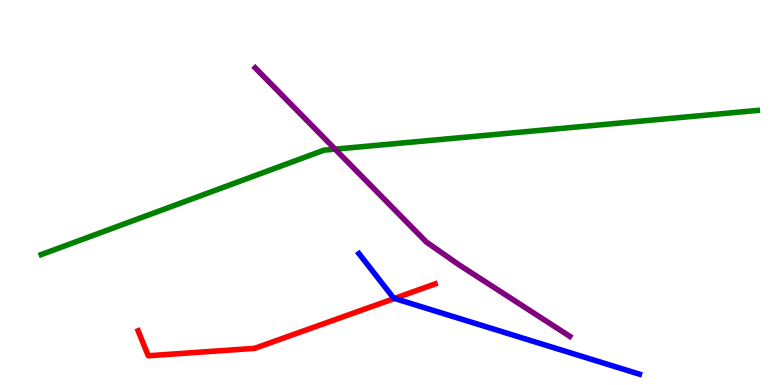[{'lines': ['blue', 'red'], 'intersections': [{'x': 5.09, 'y': 2.25}]}, {'lines': ['green', 'red'], 'intersections': []}, {'lines': ['purple', 'red'], 'intersections': []}, {'lines': ['blue', 'green'], 'intersections': []}, {'lines': ['blue', 'purple'], 'intersections': []}, {'lines': ['green', 'purple'], 'intersections': [{'x': 4.32, 'y': 6.13}]}]